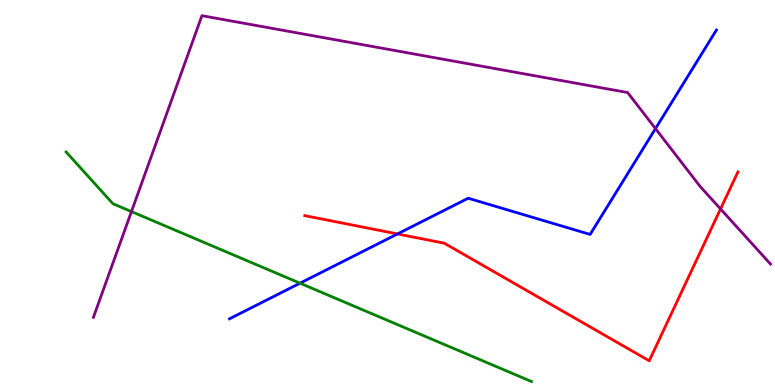[{'lines': ['blue', 'red'], 'intersections': [{'x': 5.13, 'y': 3.92}]}, {'lines': ['green', 'red'], 'intersections': []}, {'lines': ['purple', 'red'], 'intersections': [{'x': 9.3, 'y': 4.57}]}, {'lines': ['blue', 'green'], 'intersections': [{'x': 3.87, 'y': 2.64}]}, {'lines': ['blue', 'purple'], 'intersections': [{'x': 8.46, 'y': 6.66}]}, {'lines': ['green', 'purple'], 'intersections': [{'x': 1.7, 'y': 4.5}]}]